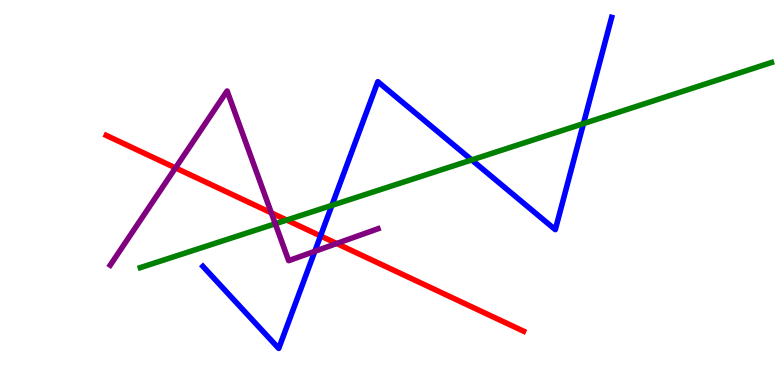[{'lines': ['blue', 'red'], 'intersections': [{'x': 4.14, 'y': 3.87}]}, {'lines': ['green', 'red'], 'intersections': [{'x': 3.7, 'y': 4.28}]}, {'lines': ['purple', 'red'], 'intersections': [{'x': 2.26, 'y': 5.64}, {'x': 3.5, 'y': 4.47}, {'x': 4.34, 'y': 3.68}]}, {'lines': ['blue', 'green'], 'intersections': [{'x': 4.28, 'y': 4.67}, {'x': 6.09, 'y': 5.85}, {'x': 7.53, 'y': 6.79}]}, {'lines': ['blue', 'purple'], 'intersections': [{'x': 4.06, 'y': 3.47}]}, {'lines': ['green', 'purple'], 'intersections': [{'x': 3.55, 'y': 4.19}]}]